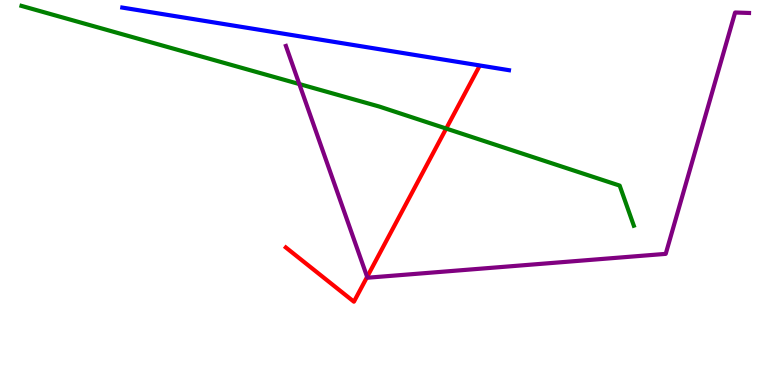[{'lines': ['blue', 'red'], 'intersections': []}, {'lines': ['green', 'red'], 'intersections': [{'x': 5.76, 'y': 6.66}]}, {'lines': ['purple', 'red'], 'intersections': [{'x': 4.74, 'y': 2.81}]}, {'lines': ['blue', 'green'], 'intersections': []}, {'lines': ['blue', 'purple'], 'intersections': []}, {'lines': ['green', 'purple'], 'intersections': [{'x': 3.86, 'y': 7.82}]}]